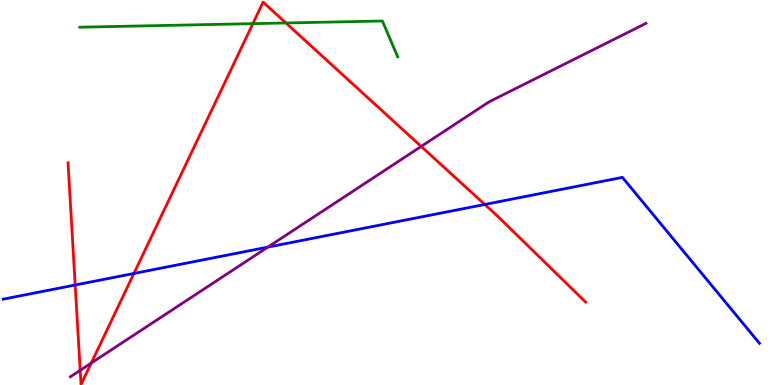[{'lines': ['blue', 'red'], 'intersections': [{'x': 0.97, 'y': 2.6}, {'x': 1.73, 'y': 2.9}, {'x': 6.25, 'y': 4.69}]}, {'lines': ['green', 'red'], 'intersections': [{'x': 3.26, 'y': 9.39}, {'x': 3.69, 'y': 9.4}]}, {'lines': ['purple', 'red'], 'intersections': [{'x': 1.03, 'y': 0.381}, {'x': 1.18, 'y': 0.569}, {'x': 5.43, 'y': 6.2}]}, {'lines': ['blue', 'green'], 'intersections': []}, {'lines': ['blue', 'purple'], 'intersections': [{'x': 3.46, 'y': 3.58}]}, {'lines': ['green', 'purple'], 'intersections': []}]